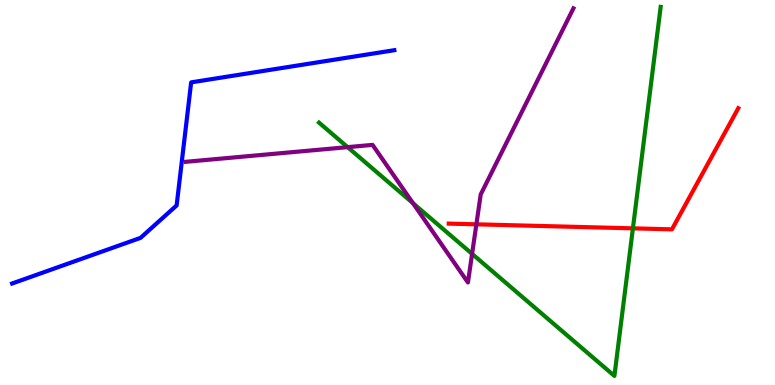[{'lines': ['blue', 'red'], 'intersections': []}, {'lines': ['green', 'red'], 'intersections': [{'x': 8.17, 'y': 4.07}]}, {'lines': ['purple', 'red'], 'intersections': [{'x': 6.15, 'y': 4.17}]}, {'lines': ['blue', 'green'], 'intersections': []}, {'lines': ['blue', 'purple'], 'intersections': []}, {'lines': ['green', 'purple'], 'intersections': [{'x': 4.49, 'y': 6.18}, {'x': 5.33, 'y': 4.72}, {'x': 6.09, 'y': 3.41}]}]